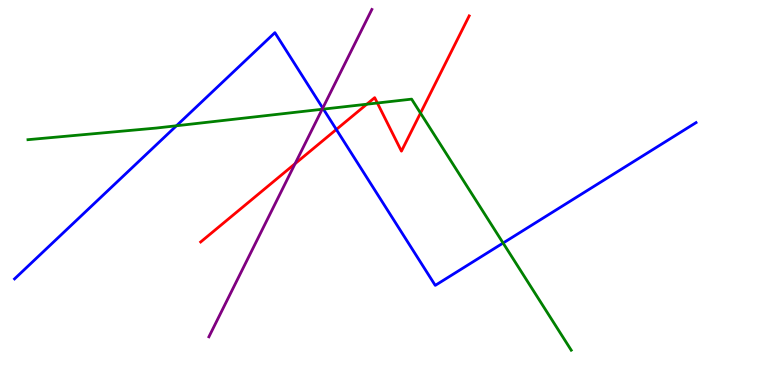[{'lines': ['blue', 'red'], 'intersections': [{'x': 4.34, 'y': 6.64}]}, {'lines': ['green', 'red'], 'intersections': [{'x': 4.73, 'y': 7.29}, {'x': 4.87, 'y': 7.32}, {'x': 5.43, 'y': 7.06}]}, {'lines': ['purple', 'red'], 'intersections': [{'x': 3.81, 'y': 5.75}]}, {'lines': ['blue', 'green'], 'intersections': [{'x': 2.28, 'y': 6.73}, {'x': 4.17, 'y': 7.17}, {'x': 6.49, 'y': 3.69}]}, {'lines': ['blue', 'purple'], 'intersections': [{'x': 4.16, 'y': 7.19}]}, {'lines': ['green', 'purple'], 'intersections': [{'x': 4.16, 'y': 7.16}]}]